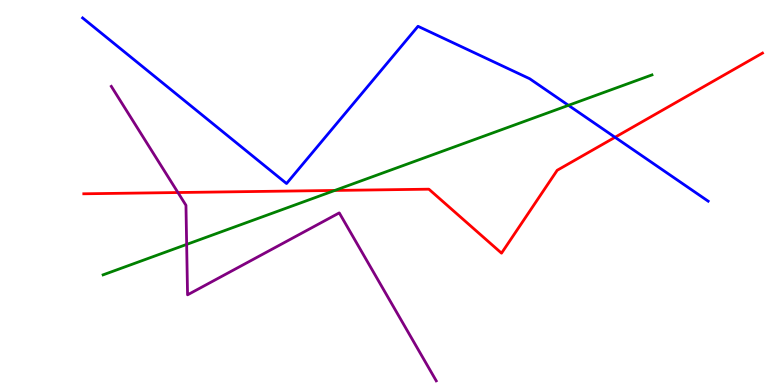[{'lines': ['blue', 'red'], 'intersections': [{'x': 7.94, 'y': 6.43}]}, {'lines': ['green', 'red'], 'intersections': [{'x': 4.32, 'y': 5.05}]}, {'lines': ['purple', 'red'], 'intersections': [{'x': 2.3, 'y': 5.0}]}, {'lines': ['blue', 'green'], 'intersections': [{'x': 7.34, 'y': 7.26}]}, {'lines': ['blue', 'purple'], 'intersections': []}, {'lines': ['green', 'purple'], 'intersections': [{'x': 2.41, 'y': 3.65}]}]